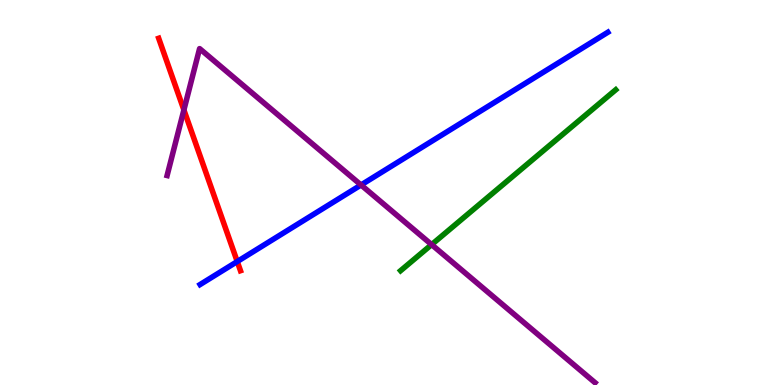[{'lines': ['blue', 'red'], 'intersections': [{'x': 3.06, 'y': 3.21}]}, {'lines': ['green', 'red'], 'intersections': []}, {'lines': ['purple', 'red'], 'intersections': [{'x': 2.37, 'y': 7.14}]}, {'lines': ['blue', 'green'], 'intersections': []}, {'lines': ['blue', 'purple'], 'intersections': [{'x': 4.66, 'y': 5.2}]}, {'lines': ['green', 'purple'], 'intersections': [{'x': 5.57, 'y': 3.65}]}]